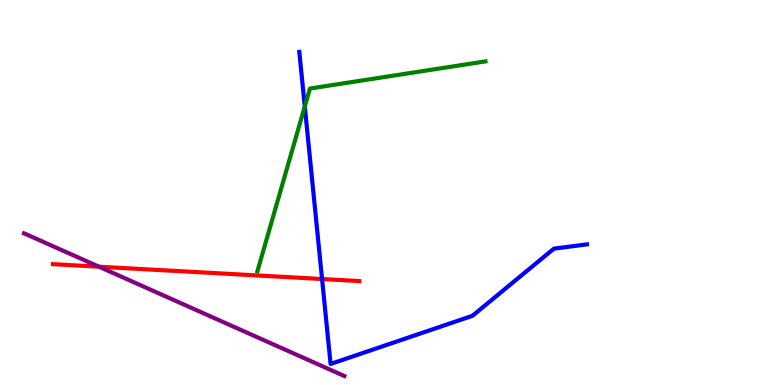[{'lines': ['blue', 'red'], 'intersections': [{'x': 4.16, 'y': 2.75}]}, {'lines': ['green', 'red'], 'intersections': []}, {'lines': ['purple', 'red'], 'intersections': [{'x': 1.28, 'y': 3.07}]}, {'lines': ['blue', 'green'], 'intersections': [{'x': 3.93, 'y': 7.23}]}, {'lines': ['blue', 'purple'], 'intersections': []}, {'lines': ['green', 'purple'], 'intersections': []}]